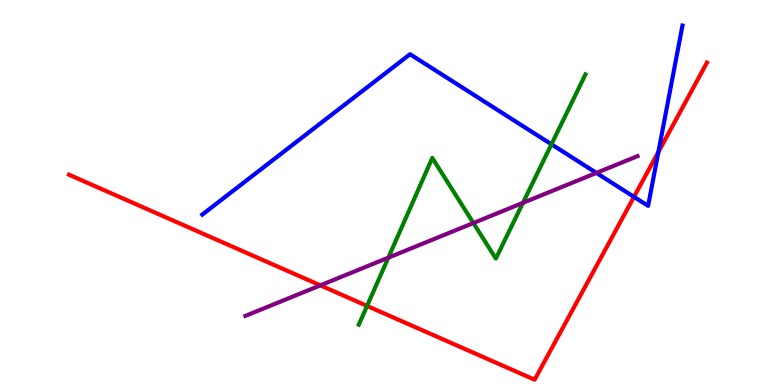[{'lines': ['blue', 'red'], 'intersections': [{'x': 8.18, 'y': 4.89}, {'x': 8.5, 'y': 6.05}]}, {'lines': ['green', 'red'], 'intersections': [{'x': 4.74, 'y': 2.05}]}, {'lines': ['purple', 'red'], 'intersections': [{'x': 4.13, 'y': 2.59}]}, {'lines': ['blue', 'green'], 'intersections': [{'x': 7.12, 'y': 6.25}]}, {'lines': ['blue', 'purple'], 'intersections': [{'x': 7.7, 'y': 5.51}]}, {'lines': ['green', 'purple'], 'intersections': [{'x': 5.01, 'y': 3.31}, {'x': 6.11, 'y': 4.21}, {'x': 6.75, 'y': 4.73}]}]